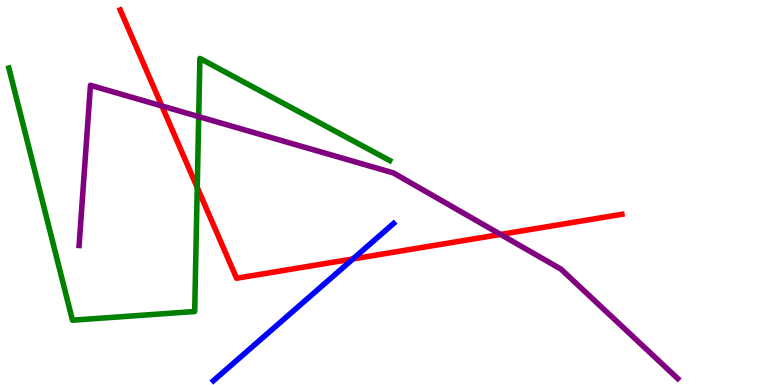[{'lines': ['blue', 'red'], 'intersections': [{'x': 4.55, 'y': 3.27}]}, {'lines': ['green', 'red'], 'intersections': [{'x': 2.54, 'y': 5.13}]}, {'lines': ['purple', 'red'], 'intersections': [{'x': 2.09, 'y': 7.25}, {'x': 6.46, 'y': 3.91}]}, {'lines': ['blue', 'green'], 'intersections': []}, {'lines': ['blue', 'purple'], 'intersections': []}, {'lines': ['green', 'purple'], 'intersections': [{'x': 2.56, 'y': 6.97}]}]